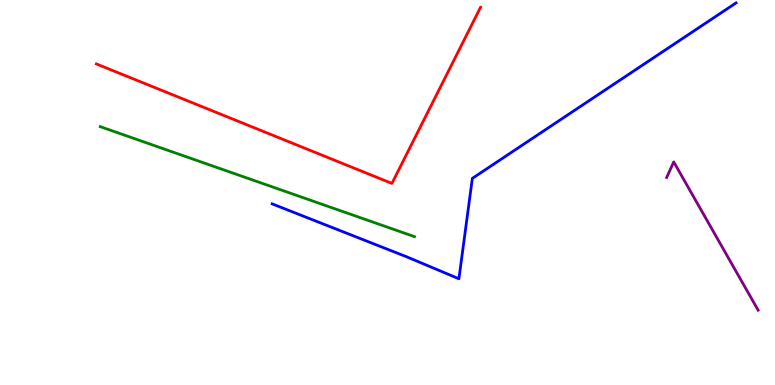[{'lines': ['blue', 'red'], 'intersections': []}, {'lines': ['green', 'red'], 'intersections': []}, {'lines': ['purple', 'red'], 'intersections': []}, {'lines': ['blue', 'green'], 'intersections': []}, {'lines': ['blue', 'purple'], 'intersections': []}, {'lines': ['green', 'purple'], 'intersections': []}]